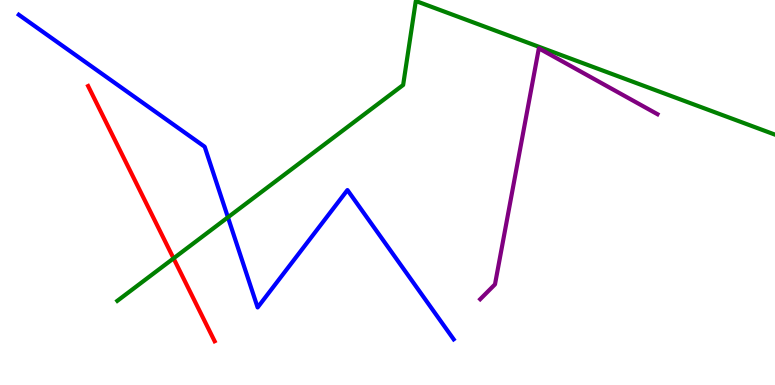[{'lines': ['blue', 'red'], 'intersections': []}, {'lines': ['green', 'red'], 'intersections': [{'x': 2.24, 'y': 3.29}]}, {'lines': ['purple', 'red'], 'intersections': []}, {'lines': ['blue', 'green'], 'intersections': [{'x': 2.94, 'y': 4.36}]}, {'lines': ['blue', 'purple'], 'intersections': []}, {'lines': ['green', 'purple'], 'intersections': []}]